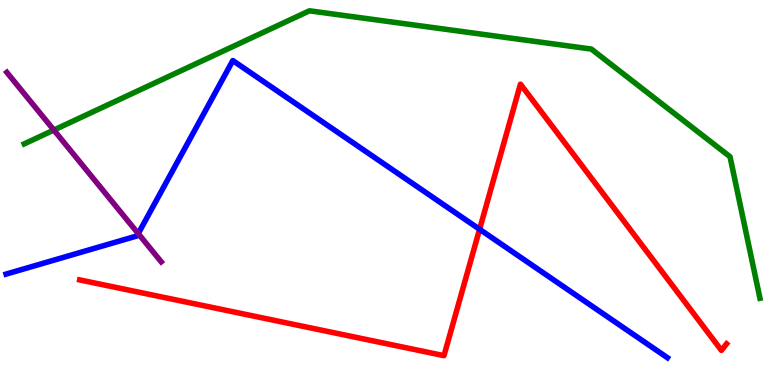[{'lines': ['blue', 'red'], 'intersections': [{'x': 6.19, 'y': 4.04}]}, {'lines': ['green', 'red'], 'intersections': []}, {'lines': ['purple', 'red'], 'intersections': []}, {'lines': ['blue', 'green'], 'intersections': []}, {'lines': ['blue', 'purple'], 'intersections': [{'x': 1.78, 'y': 3.93}]}, {'lines': ['green', 'purple'], 'intersections': [{'x': 0.695, 'y': 6.62}]}]